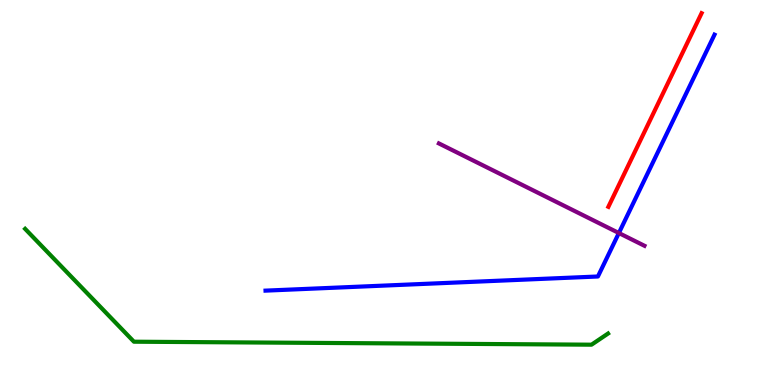[{'lines': ['blue', 'red'], 'intersections': []}, {'lines': ['green', 'red'], 'intersections': []}, {'lines': ['purple', 'red'], 'intersections': []}, {'lines': ['blue', 'green'], 'intersections': []}, {'lines': ['blue', 'purple'], 'intersections': [{'x': 7.99, 'y': 3.95}]}, {'lines': ['green', 'purple'], 'intersections': []}]